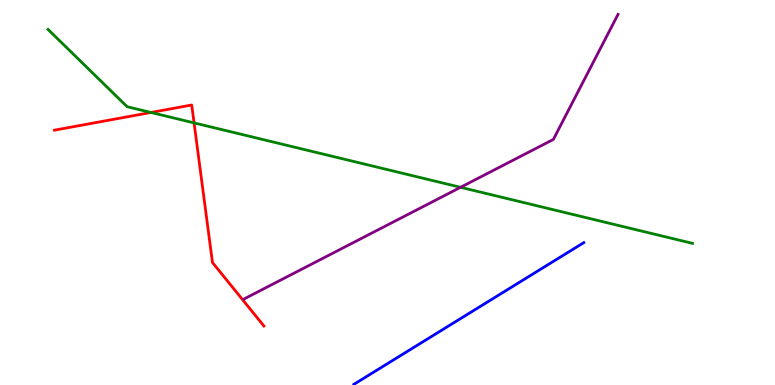[{'lines': ['blue', 'red'], 'intersections': []}, {'lines': ['green', 'red'], 'intersections': [{'x': 1.95, 'y': 7.08}, {'x': 2.5, 'y': 6.81}]}, {'lines': ['purple', 'red'], 'intersections': []}, {'lines': ['blue', 'green'], 'intersections': []}, {'lines': ['blue', 'purple'], 'intersections': []}, {'lines': ['green', 'purple'], 'intersections': [{'x': 5.94, 'y': 5.14}]}]